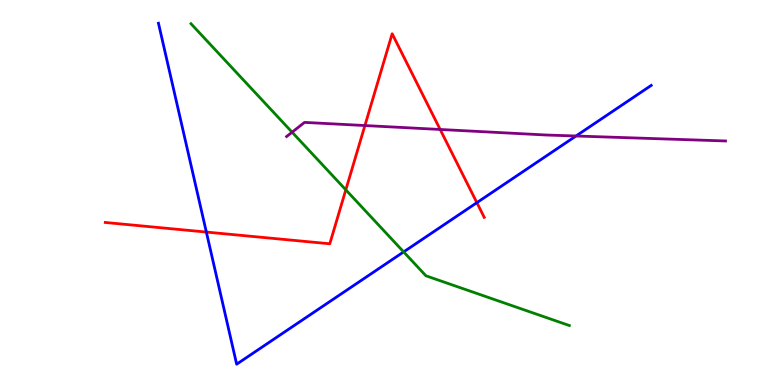[{'lines': ['blue', 'red'], 'intersections': [{'x': 2.66, 'y': 3.97}, {'x': 6.15, 'y': 4.74}]}, {'lines': ['green', 'red'], 'intersections': [{'x': 4.46, 'y': 5.07}]}, {'lines': ['purple', 'red'], 'intersections': [{'x': 4.71, 'y': 6.74}, {'x': 5.68, 'y': 6.64}]}, {'lines': ['blue', 'green'], 'intersections': [{'x': 5.21, 'y': 3.46}]}, {'lines': ['blue', 'purple'], 'intersections': [{'x': 7.43, 'y': 6.47}]}, {'lines': ['green', 'purple'], 'intersections': [{'x': 3.77, 'y': 6.57}]}]